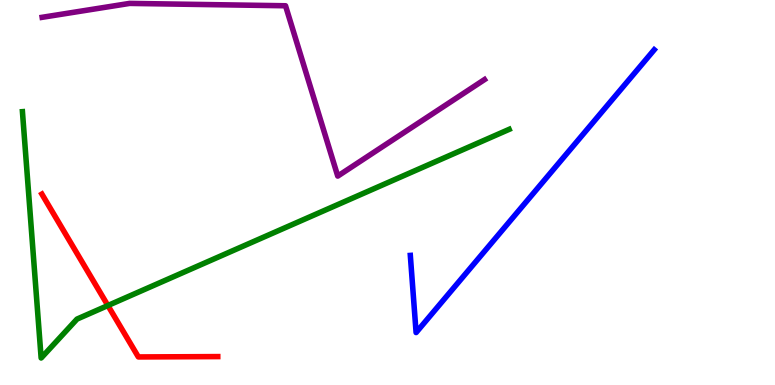[{'lines': ['blue', 'red'], 'intersections': []}, {'lines': ['green', 'red'], 'intersections': [{'x': 1.39, 'y': 2.06}]}, {'lines': ['purple', 'red'], 'intersections': []}, {'lines': ['blue', 'green'], 'intersections': []}, {'lines': ['blue', 'purple'], 'intersections': []}, {'lines': ['green', 'purple'], 'intersections': []}]